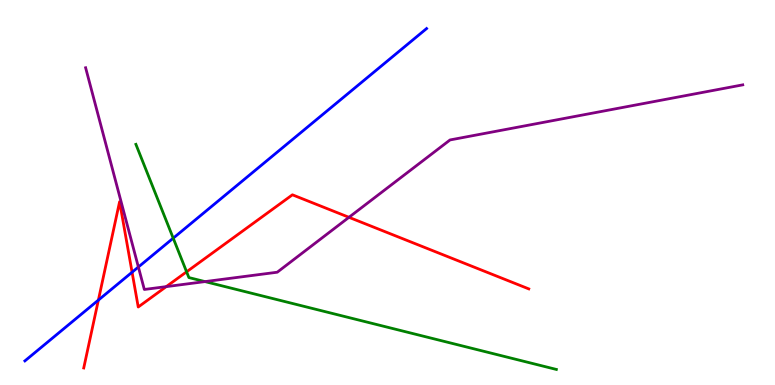[{'lines': ['blue', 'red'], 'intersections': [{'x': 1.27, 'y': 2.21}, {'x': 1.7, 'y': 2.93}]}, {'lines': ['green', 'red'], 'intersections': [{'x': 2.41, 'y': 2.94}]}, {'lines': ['purple', 'red'], 'intersections': [{'x': 2.15, 'y': 2.56}, {'x': 4.5, 'y': 4.36}]}, {'lines': ['blue', 'green'], 'intersections': [{'x': 2.24, 'y': 3.81}]}, {'lines': ['blue', 'purple'], 'intersections': [{'x': 1.79, 'y': 3.06}]}, {'lines': ['green', 'purple'], 'intersections': [{'x': 2.65, 'y': 2.69}]}]